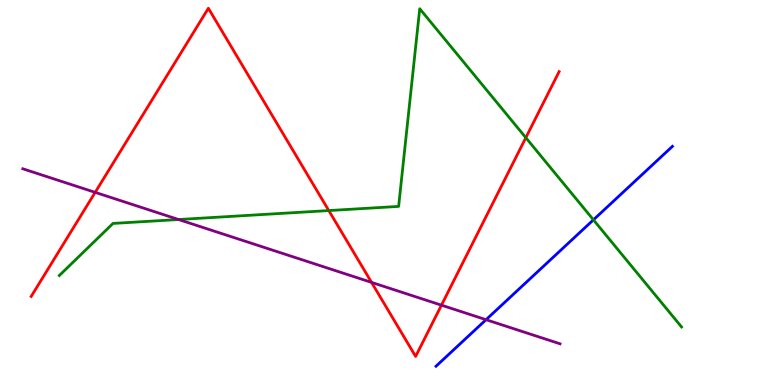[{'lines': ['blue', 'red'], 'intersections': []}, {'lines': ['green', 'red'], 'intersections': [{'x': 4.24, 'y': 4.53}, {'x': 6.78, 'y': 6.42}]}, {'lines': ['purple', 'red'], 'intersections': [{'x': 1.23, 'y': 5.0}, {'x': 4.79, 'y': 2.67}, {'x': 5.7, 'y': 2.07}]}, {'lines': ['blue', 'green'], 'intersections': [{'x': 7.66, 'y': 4.29}]}, {'lines': ['blue', 'purple'], 'intersections': [{'x': 6.27, 'y': 1.7}]}, {'lines': ['green', 'purple'], 'intersections': [{'x': 2.3, 'y': 4.3}]}]